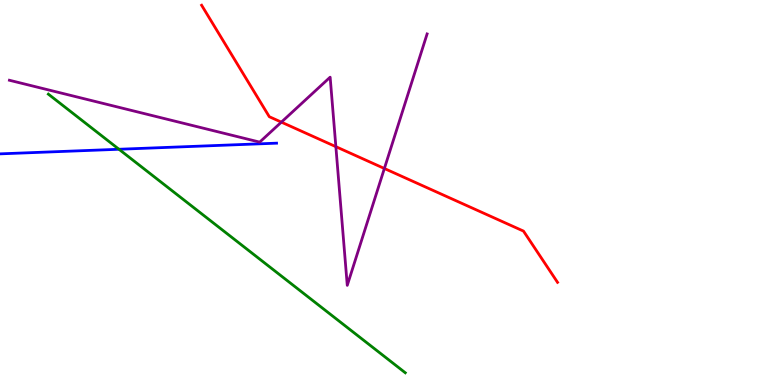[{'lines': ['blue', 'red'], 'intersections': []}, {'lines': ['green', 'red'], 'intersections': []}, {'lines': ['purple', 'red'], 'intersections': [{'x': 3.63, 'y': 6.83}, {'x': 4.33, 'y': 6.19}, {'x': 4.96, 'y': 5.62}]}, {'lines': ['blue', 'green'], 'intersections': [{'x': 1.54, 'y': 6.12}]}, {'lines': ['blue', 'purple'], 'intersections': []}, {'lines': ['green', 'purple'], 'intersections': []}]